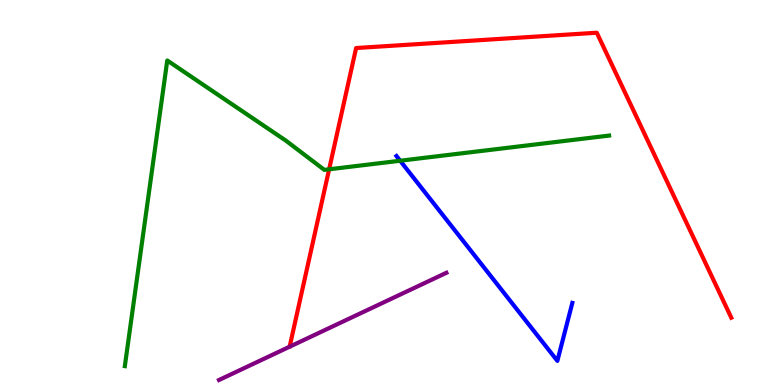[{'lines': ['blue', 'red'], 'intersections': []}, {'lines': ['green', 'red'], 'intersections': [{'x': 4.25, 'y': 5.6}]}, {'lines': ['purple', 'red'], 'intersections': []}, {'lines': ['blue', 'green'], 'intersections': [{'x': 5.16, 'y': 5.82}]}, {'lines': ['blue', 'purple'], 'intersections': []}, {'lines': ['green', 'purple'], 'intersections': []}]